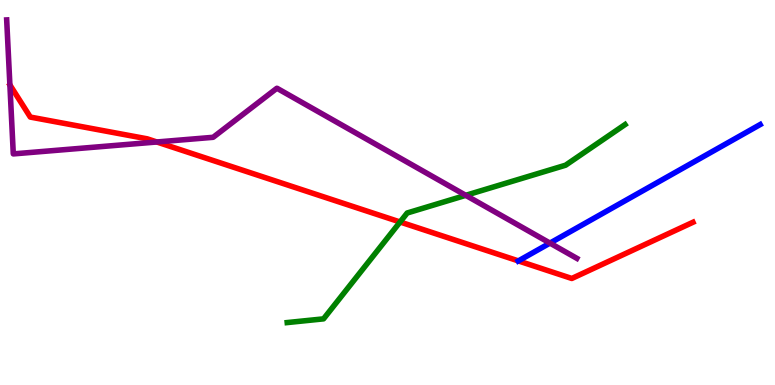[{'lines': ['blue', 'red'], 'intersections': [{'x': 6.69, 'y': 3.22}]}, {'lines': ['green', 'red'], 'intersections': [{'x': 5.16, 'y': 4.23}]}, {'lines': ['purple', 'red'], 'intersections': [{'x': 2.02, 'y': 6.31}]}, {'lines': ['blue', 'green'], 'intersections': []}, {'lines': ['blue', 'purple'], 'intersections': [{'x': 7.1, 'y': 3.69}]}, {'lines': ['green', 'purple'], 'intersections': [{'x': 6.01, 'y': 4.93}]}]